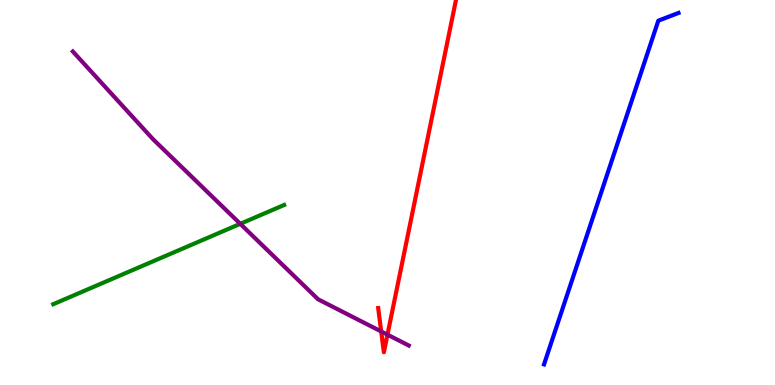[{'lines': ['blue', 'red'], 'intersections': []}, {'lines': ['green', 'red'], 'intersections': []}, {'lines': ['purple', 'red'], 'intersections': [{'x': 4.92, 'y': 1.39}, {'x': 5.0, 'y': 1.31}]}, {'lines': ['blue', 'green'], 'intersections': []}, {'lines': ['blue', 'purple'], 'intersections': []}, {'lines': ['green', 'purple'], 'intersections': [{'x': 3.1, 'y': 4.19}]}]